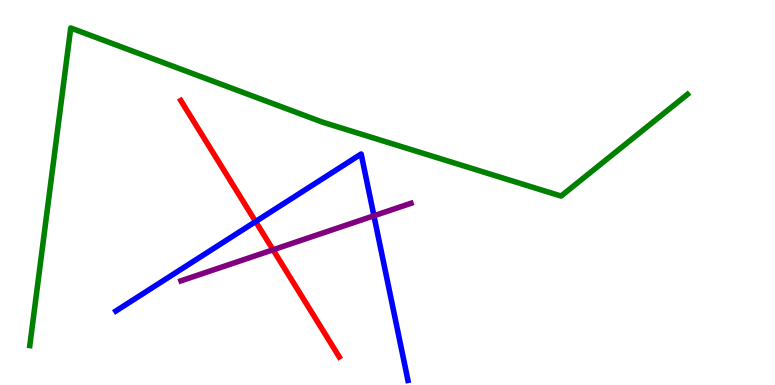[{'lines': ['blue', 'red'], 'intersections': [{'x': 3.3, 'y': 4.25}]}, {'lines': ['green', 'red'], 'intersections': []}, {'lines': ['purple', 'red'], 'intersections': [{'x': 3.52, 'y': 3.51}]}, {'lines': ['blue', 'green'], 'intersections': []}, {'lines': ['blue', 'purple'], 'intersections': [{'x': 4.82, 'y': 4.4}]}, {'lines': ['green', 'purple'], 'intersections': []}]